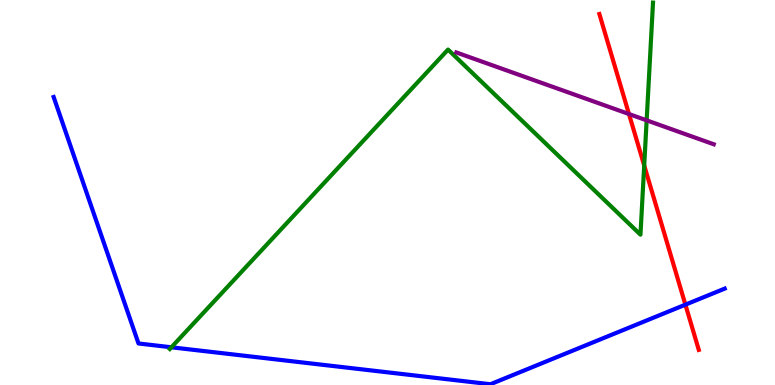[{'lines': ['blue', 'red'], 'intersections': [{'x': 8.84, 'y': 2.09}]}, {'lines': ['green', 'red'], 'intersections': [{'x': 8.31, 'y': 5.7}]}, {'lines': ['purple', 'red'], 'intersections': [{'x': 8.12, 'y': 7.04}]}, {'lines': ['blue', 'green'], 'intersections': [{'x': 2.21, 'y': 0.98}]}, {'lines': ['blue', 'purple'], 'intersections': []}, {'lines': ['green', 'purple'], 'intersections': [{'x': 8.34, 'y': 6.87}]}]